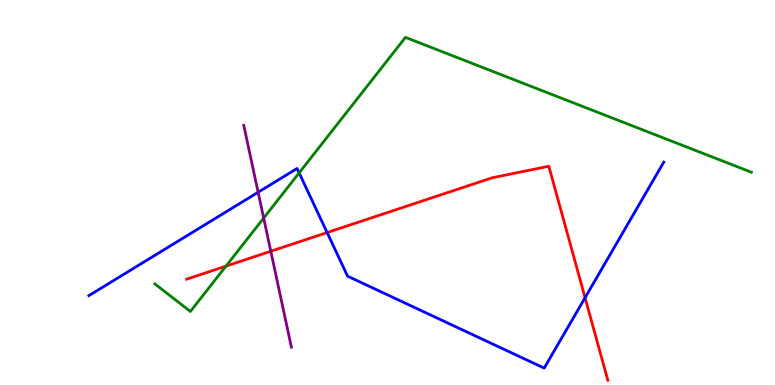[{'lines': ['blue', 'red'], 'intersections': [{'x': 4.22, 'y': 3.96}, {'x': 7.55, 'y': 2.27}]}, {'lines': ['green', 'red'], 'intersections': [{'x': 2.92, 'y': 3.09}]}, {'lines': ['purple', 'red'], 'intersections': [{'x': 3.49, 'y': 3.47}]}, {'lines': ['blue', 'green'], 'intersections': [{'x': 3.86, 'y': 5.51}]}, {'lines': ['blue', 'purple'], 'intersections': [{'x': 3.33, 'y': 5.01}]}, {'lines': ['green', 'purple'], 'intersections': [{'x': 3.4, 'y': 4.34}]}]